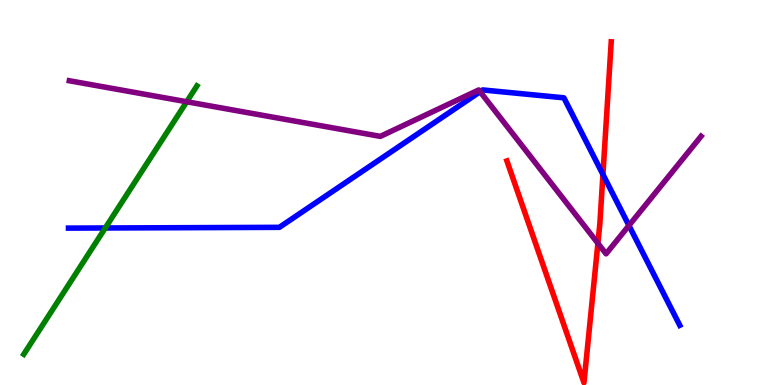[{'lines': ['blue', 'red'], 'intersections': [{'x': 7.78, 'y': 5.47}]}, {'lines': ['green', 'red'], 'intersections': []}, {'lines': ['purple', 'red'], 'intersections': [{'x': 7.71, 'y': 3.68}]}, {'lines': ['blue', 'green'], 'intersections': [{'x': 1.36, 'y': 4.08}]}, {'lines': ['blue', 'purple'], 'intersections': [{'x': 6.19, 'y': 7.62}, {'x': 8.12, 'y': 4.14}]}, {'lines': ['green', 'purple'], 'intersections': [{'x': 2.41, 'y': 7.36}]}]